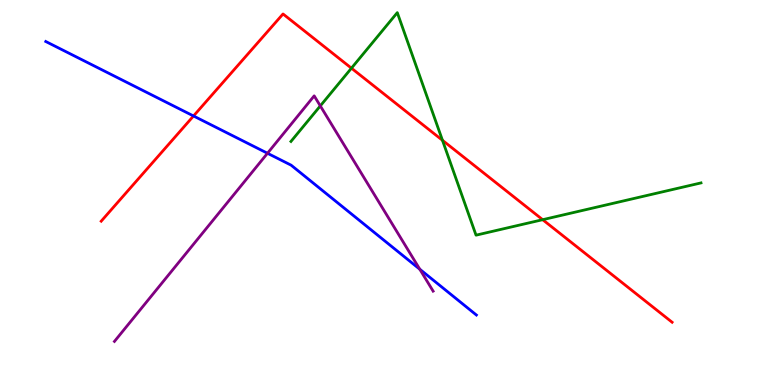[{'lines': ['blue', 'red'], 'intersections': [{'x': 2.5, 'y': 6.99}]}, {'lines': ['green', 'red'], 'intersections': [{'x': 4.53, 'y': 8.23}, {'x': 5.71, 'y': 6.36}, {'x': 7.0, 'y': 4.29}]}, {'lines': ['purple', 'red'], 'intersections': []}, {'lines': ['blue', 'green'], 'intersections': []}, {'lines': ['blue', 'purple'], 'intersections': [{'x': 3.45, 'y': 6.02}, {'x': 5.42, 'y': 3.01}]}, {'lines': ['green', 'purple'], 'intersections': [{'x': 4.13, 'y': 7.25}]}]